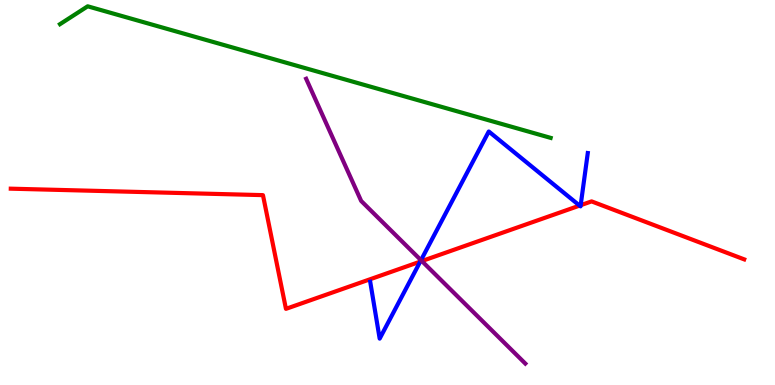[{'lines': ['blue', 'red'], 'intersections': [{'x': 5.42, 'y': 3.2}, {'x': 7.48, 'y': 4.66}, {'x': 7.49, 'y': 4.67}]}, {'lines': ['green', 'red'], 'intersections': []}, {'lines': ['purple', 'red'], 'intersections': [{'x': 5.44, 'y': 3.22}]}, {'lines': ['blue', 'green'], 'intersections': []}, {'lines': ['blue', 'purple'], 'intersections': [{'x': 5.43, 'y': 3.24}]}, {'lines': ['green', 'purple'], 'intersections': []}]